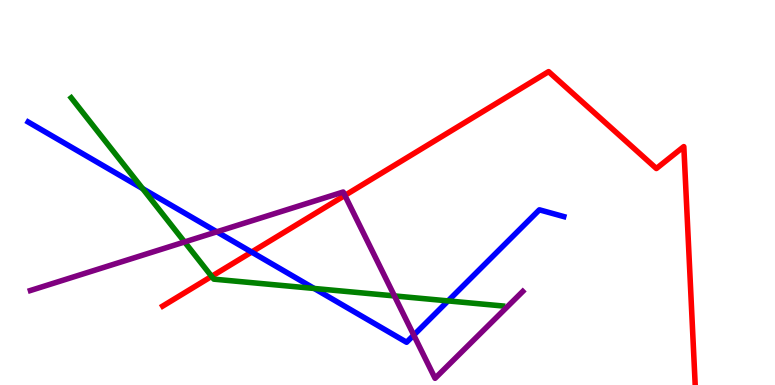[{'lines': ['blue', 'red'], 'intersections': [{'x': 3.25, 'y': 3.45}]}, {'lines': ['green', 'red'], 'intersections': [{'x': 2.73, 'y': 2.82}]}, {'lines': ['purple', 'red'], 'intersections': [{'x': 4.45, 'y': 4.92}]}, {'lines': ['blue', 'green'], 'intersections': [{'x': 1.84, 'y': 5.1}, {'x': 4.05, 'y': 2.51}, {'x': 5.78, 'y': 2.18}]}, {'lines': ['blue', 'purple'], 'intersections': [{'x': 2.8, 'y': 3.98}, {'x': 5.34, 'y': 1.3}]}, {'lines': ['green', 'purple'], 'intersections': [{'x': 2.38, 'y': 3.72}, {'x': 5.09, 'y': 2.31}]}]